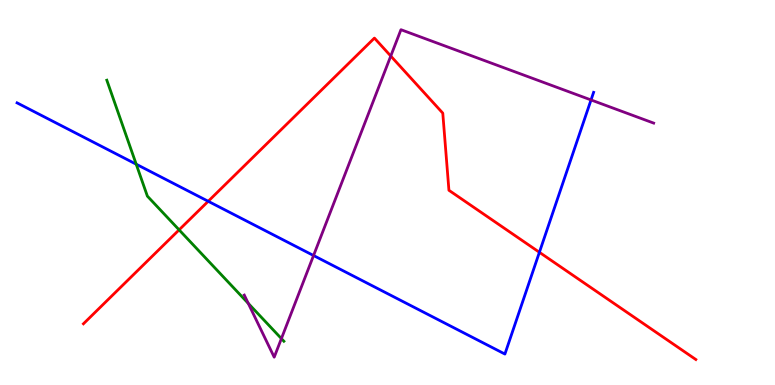[{'lines': ['blue', 'red'], 'intersections': [{'x': 2.69, 'y': 4.77}, {'x': 6.96, 'y': 3.45}]}, {'lines': ['green', 'red'], 'intersections': [{'x': 2.31, 'y': 4.03}]}, {'lines': ['purple', 'red'], 'intersections': [{'x': 5.04, 'y': 8.54}]}, {'lines': ['blue', 'green'], 'intersections': [{'x': 1.76, 'y': 5.73}]}, {'lines': ['blue', 'purple'], 'intersections': [{'x': 4.05, 'y': 3.36}, {'x': 7.63, 'y': 7.4}]}, {'lines': ['green', 'purple'], 'intersections': [{'x': 3.2, 'y': 2.12}, {'x': 3.63, 'y': 1.21}]}]